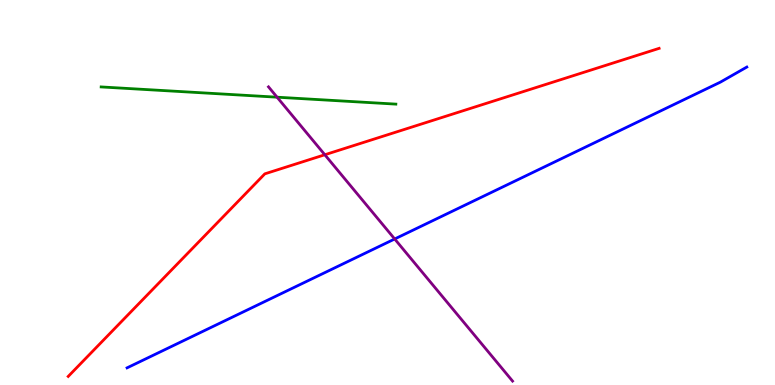[{'lines': ['blue', 'red'], 'intersections': []}, {'lines': ['green', 'red'], 'intersections': []}, {'lines': ['purple', 'red'], 'intersections': [{'x': 4.19, 'y': 5.98}]}, {'lines': ['blue', 'green'], 'intersections': []}, {'lines': ['blue', 'purple'], 'intersections': [{'x': 5.09, 'y': 3.79}]}, {'lines': ['green', 'purple'], 'intersections': [{'x': 3.58, 'y': 7.48}]}]